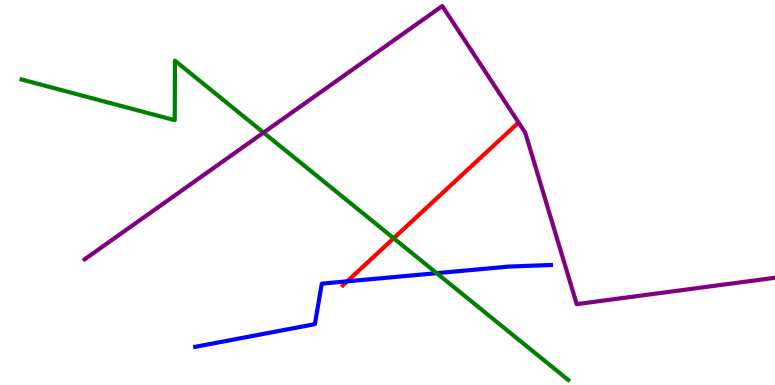[{'lines': ['blue', 'red'], 'intersections': [{'x': 4.48, 'y': 2.69}]}, {'lines': ['green', 'red'], 'intersections': [{'x': 5.08, 'y': 3.81}]}, {'lines': ['purple', 'red'], 'intersections': []}, {'lines': ['blue', 'green'], 'intersections': [{'x': 5.63, 'y': 2.9}]}, {'lines': ['blue', 'purple'], 'intersections': []}, {'lines': ['green', 'purple'], 'intersections': [{'x': 3.4, 'y': 6.56}]}]